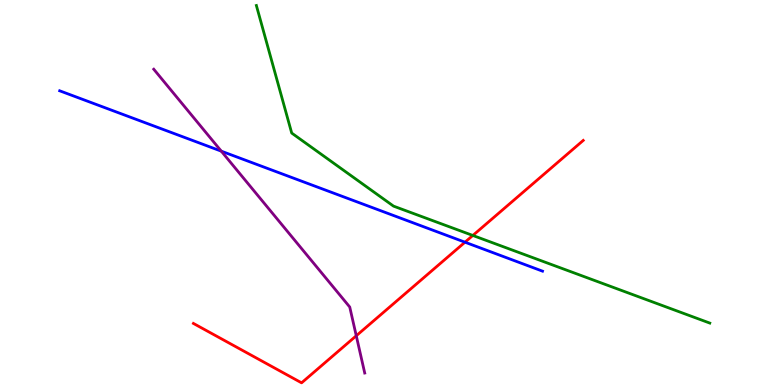[{'lines': ['blue', 'red'], 'intersections': [{'x': 6.0, 'y': 3.71}]}, {'lines': ['green', 'red'], 'intersections': [{'x': 6.1, 'y': 3.88}]}, {'lines': ['purple', 'red'], 'intersections': [{'x': 4.6, 'y': 1.28}]}, {'lines': ['blue', 'green'], 'intersections': []}, {'lines': ['blue', 'purple'], 'intersections': [{'x': 2.86, 'y': 6.07}]}, {'lines': ['green', 'purple'], 'intersections': []}]